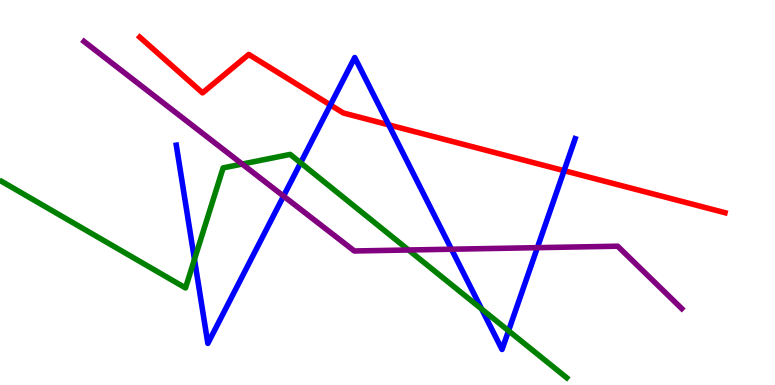[{'lines': ['blue', 'red'], 'intersections': [{'x': 4.26, 'y': 7.27}, {'x': 5.02, 'y': 6.76}, {'x': 7.28, 'y': 5.57}]}, {'lines': ['green', 'red'], 'intersections': []}, {'lines': ['purple', 'red'], 'intersections': []}, {'lines': ['blue', 'green'], 'intersections': [{'x': 2.51, 'y': 3.26}, {'x': 3.88, 'y': 5.77}, {'x': 6.21, 'y': 1.97}, {'x': 6.56, 'y': 1.41}]}, {'lines': ['blue', 'purple'], 'intersections': [{'x': 3.66, 'y': 4.91}, {'x': 5.83, 'y': 3.53}, {'x': 6.93, 'y': 3.57}]}, {'lines': ['green', 'purple'], 'intersections': [{'x': 3.13, 'y': 5.74}, {'x': 5.27, 'y': 3.51}]}]